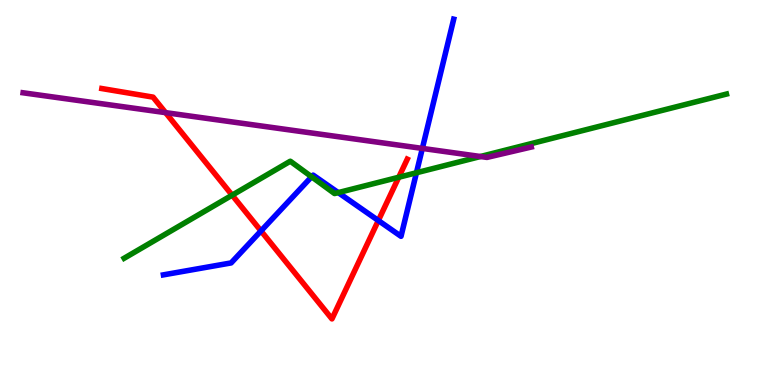[{'lines': ['blue', 'red'], 'intersections': [{'x': 3.37, 'y': 4.0}, {'x': 4.88, 'y': 4.27}]}, {'lines': ['green', 'red'], 'intersections': [{'x': 3.0, 'y': 4.93}, {'x': 5.15, 'y': 5.4}]}, {'lines': ['purple', 'red'], 'intersections': [{'x': 2.14, 'y': 7.07}]}, {'lines': ['blue', 'green'], 'intersections': [{'x': 4.02, 'y': 5.41}, {'x': 4.36, 'y': 5.0}, {'x': 5.37, 'y': 5.51}]}, {'lines': ['blue', 'purple'], 'intersections': [{'x': 5.45, 'y': 6.15}]}, {'lines': ['green', 'purple'], 'intersections': [{'x': 6.2, 'y': 5.93}]}]